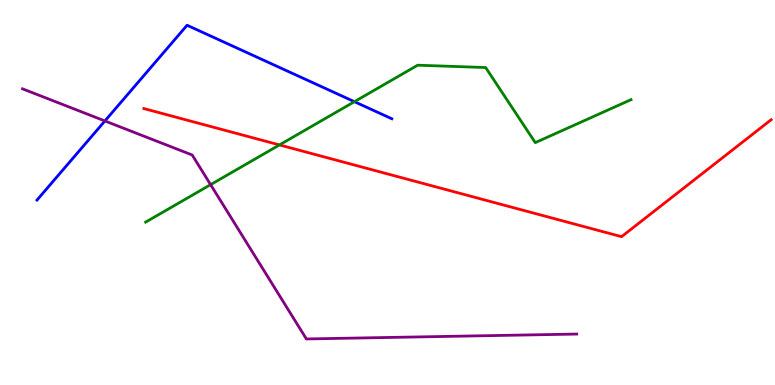[{'lines': ['blue', 'red'], 'intersections': []}, {'lines': ['green', 'red'], 'intersections': [{'x': 3.61, 'y': 6.24}]}, {'lines': ['purple', 'red'], 'intersections': []}, {'lines': ['blue', 'green'], 'intersections': [{'x': 4.57, 'y': 7.36}]}, {'lines': ['blue', 'purple'], 'intersections': [{'x': 1.35, 'y': 6.86}]}, {'lines': ['green', 'purple'], 'intersections': [{'x': 2.72, 'y': 5.2}]}]